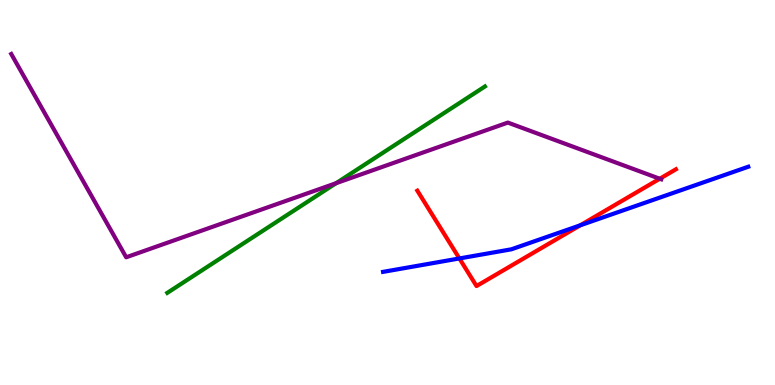[{'lines': ['blue', 'red'], 'intersections': [{'x': 5.93, 'y': 3.29}, {'x': 7.49, 'y': 4.15}]}, {'lines': ['green', 'red'], 'intersections': []}, {'lines': ['purple', 'red'], 'intersections': [{'x': 8.51, 'y': 5.36}]}, {'lines': ['blue', 'green'], 'intersections': []}, {'lines': ['blue', 'purple'], 'intersections': []}, {'lines': ['green', 'purple'], 'intersections': [{'x': 4.34, 'y': 5.24}]}]